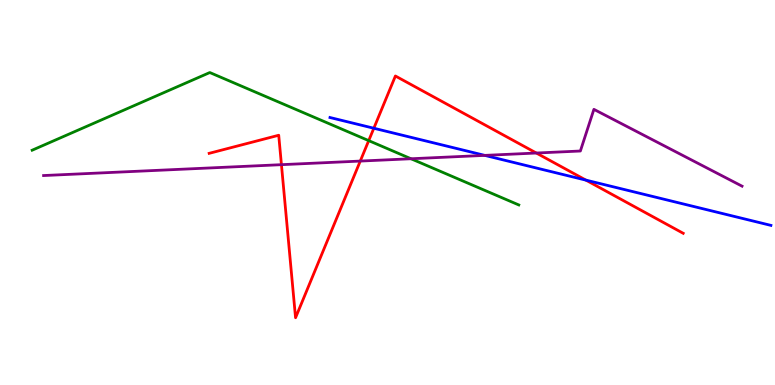[{'lines': ['blue', 'red'], 'intersections': [{'x': 4.82, 'y': 6.67}, {'x': 7.56, 'y': 5.32}]}, {'lines': ['green', 'red'], 'intersections': [{'x': 4.76, 'y': 6.35}]}, {'lines': ['purple', 'red'], 'intersections': [{'x': 3.63, 'y': 5.72}, {'x': 4.65, 'y': 5.82}, {'x': 6.92, 'y': 6.03}]}, {'lines': ['blue', 'green'], 'intersections': []}, {'lines': ['blue', 'purple'], 'intersections': [{'x': 6.26, 'y': 5.96}]}, {'lines': ['green', 'purple'], 'intersections': [{'x': 5.3, 'y': 5.88}]}]